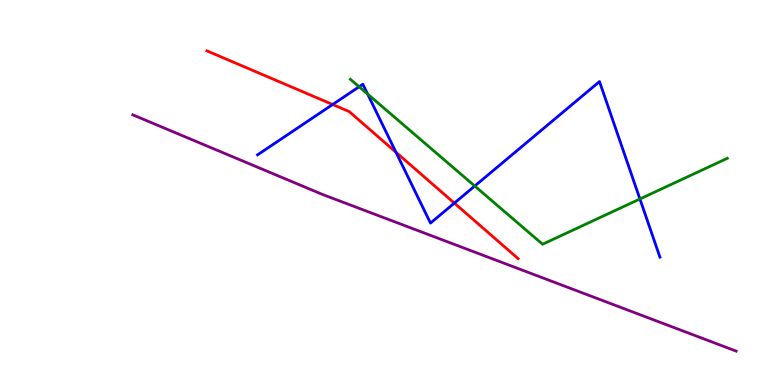[{'lines': ['blue', 'red'], 'intersections': [{'x': 4.29, 'y': 7.29}, {'x': 5.11, 'y': 6.04}, {'x': 5.86, 'y': 4.72}]}, {'lines': ['green', 'red'], 'intersections': []}, {'lines': ['purple', 'red'], 'intersections': []}, {'lines': ['blue', 'green'], 'intersections': [{'x': 4.63, 'y': 7.75}, {'x': 4.74, 'y': 7.56}, {'x': 6.13, 'y': 5.17}, {'x': 8.26, 'y': 4.83}]}, {'lines': ['blue', 'purple'], 'intersections': []}, {'lines': ['green', 'purple'], 'intersections': []}]